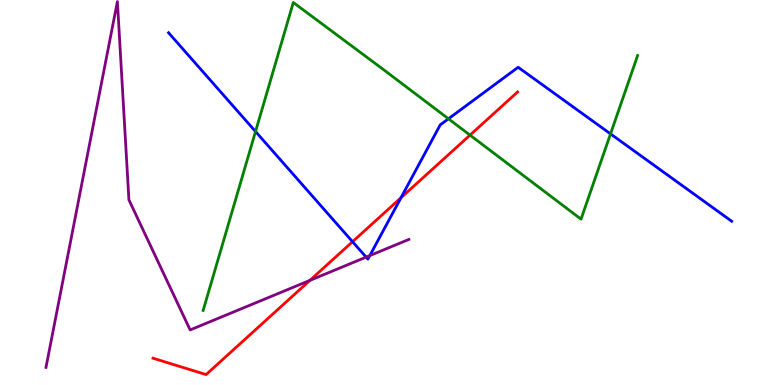[{'lines': ['blue', 'red'], 'intersections': [{'x': 4.55, 'y': 3.72}, {'x': 5.17, 'y': 4.86}]}, {'lines': ['green', 'red'], 'intersections': [{'x': 6.06, 'y': 6.49}]}, {'lines': ['purple', 'red'], 'intersections': [{'x': 4.0, 'y': 2.72}]}, {'lines': ['blue', 'green'], 'intersections': [{'x': 3.3, 'y': 6.58}, {'x': 5.79, 'y': 6.91}, {'x': 7.88, 'y': 6.52}]}, {'lines': ['blue', 'purple'], 'intersections': [{'x': 4.72, 'y': 3.32}, {'x': 4.77, 'y': 3.36}]}, {'lines': ['green', 'purple'], 'intersections': []}]